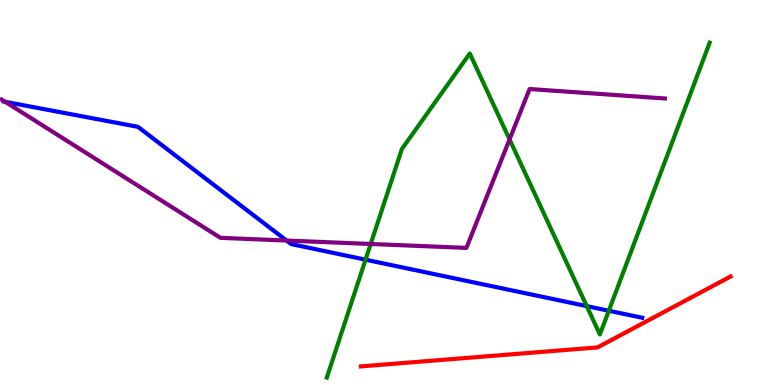[{'lines': ['blue', 'red'], 'intersections': []}, {'lines': ['green', 'red'], 'intersections': []}, {'lines': ['purple', 'red'], 'intersections': []}, {'lines': ['blue', 'green'], 'intersections': [{'x': 4.72, 'y': 3.25}, {'x': 7.57, 'y': 2.05}, {'x': 7.86, 'y': 1.93}]}, {'lines': ['blue', 'purple'], 'intersections': [{'x': 0.0677, 'y': 7.36}, {'x': 3.7, 'y': 3.75}]}, {'lines': ['green', 'purple'], 'intersections': [{'x': 4.78, 'y': 3.66}, {'x': 6.57, 'y': 6.38}]}]